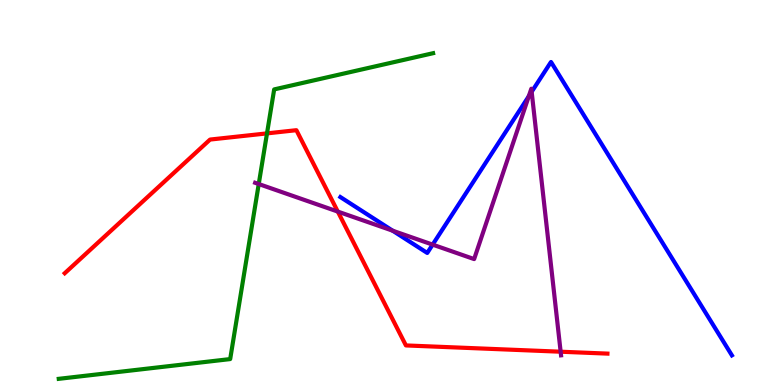[{'lines': ['blue', 'red'], 'intersections': []}, {'lines': ['green', 'red'], 'intersections': [{'x': 3.45, 'y': 6.54}]}, {'lines': ['purple', 'red'], 'intersections': [{'x': 4.36, 'y': 4.5}, {'x': 7.23, 'y': 0.865}]}, {'lines': ['blue', 'green'], 'intersections': []}, {'lines': ['blue', 'purple'], 'intersections': [{'x': 5.07, 'y': 4.01}, {'x': 5.58, 'y': 3.65}, {'x': 6.82, 'y': 7.5}, {'x': 6.86, 'y': 7.62}]}, {'lines': ['green', 'purple'], 'intersections': [{'x': 3.34, 'y': 5.22}]}]